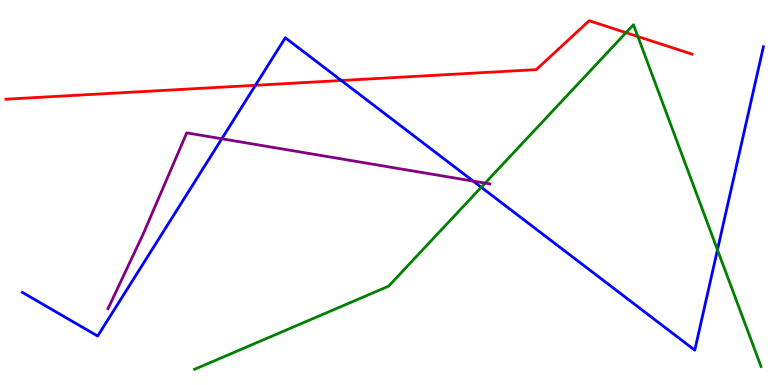[{'lines': ['blue', 'red'], 'intersections': [{'x': 3.3, 'y': 7.78}, {'x': 4.4, 'y': 7.91}]}, {'lines': ['green', 'red'], 'intersections': [{'x': 8.08, 'y': 9.15}, {'x': 8.23, 'y': 9.05}]}, {'lines': ['purple', 'red'], 'intersections': []}, {'lines': ['blue', 'green'], 'intersections': [{'x': 6.21, 'y': 5.14}, {'x': 9.26, 'y': 3.51}]}, {'lines': ['blue', 'purple'], 'intersections': [{'x': 2.86, 'y': 6.4}, {'x': 6.11, 'y': 5.3}]}, {'lines': ['green', 'purple'], 'intersections': [{'x': 6.26, 'y': 5.24}]}]